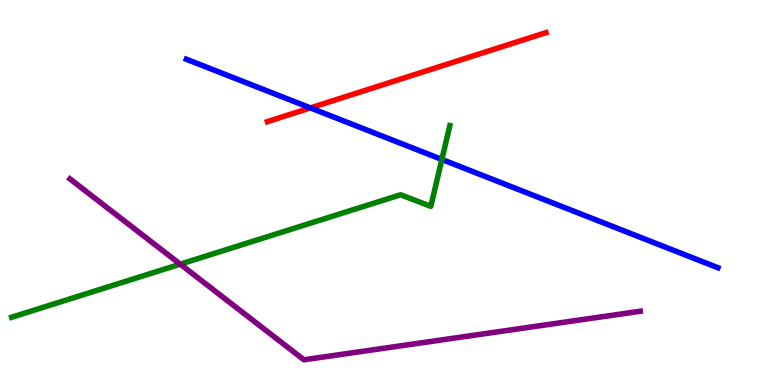[{'lines': ['blue', 'red'], 'intersections': [{'x': 4.01, 'y': 7.2}]}, {'lines': ['green', 'red'], 'intersections': []}, {'lines': ['purple', 'red'], 'intersections': []}, {'lines': ['blue', 'green'], 'intersections': [{'x': 5.7, 'y': 5.86}]}, {'lines': ['blue', 'purple'], 'intersections': []}, {'lines': ['green', 'purple'], 'intersections': [{'x': 2.33, 'y': 3.14}]}]